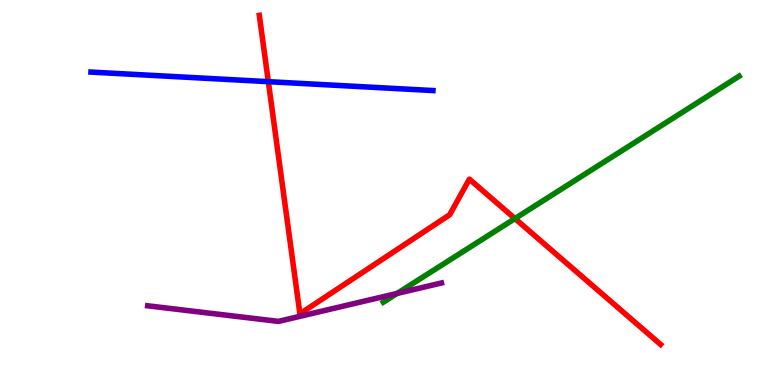[{'lines': ['blue', 'red'], 'intersections': [{'x': 3.46, 'y': 7.88}]}, {'lines': ['green', 'red'], 'intersections': [{'x': 6.64, 'y': 4.32}]}, {'lines': ['purple', 'red'], 'intersections': []}, {'lines': ['blue', 'green'], 'intersections': []}, {'lines': ['blue', 'purple'], 'intersections': []}, {'lines': ['green', 'purple'], 'intersections': [{'x': 5.12, 'y': 2.38}]}]